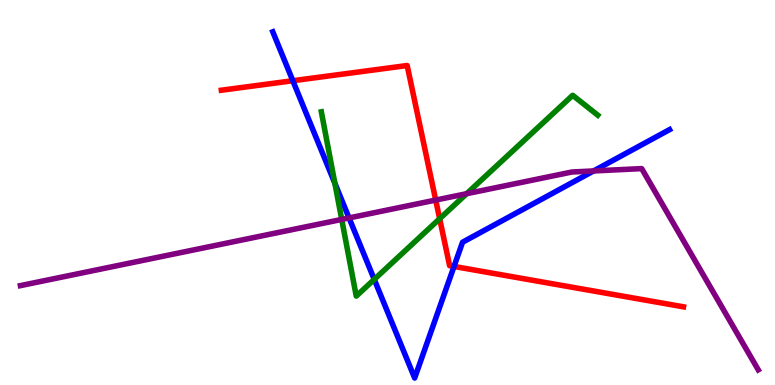[{'lines': ['blue', 'red'], 'intersections': [{'x': 3.78, 'y': 7.9}, {'x': 5.86, 'y': 3.08}]}, {'lines': ['green', 'red'], 'intersections': [{'x': 5.67, 'y': 4.32}]}, {'lines': ['purple', 'red'], 'intersections': [{'x': 5.62, 'y': 4.8}]}, {'lines': ['blue', 'green'], 'intersections': [{'x': 4.32, 'y': 5.24}, {'x': 4.83, 'y': 2.74}]}, {'lines': ['blue', 'purple'], 'intersections': [{'x': 4.5, 'y': 4.34}, {'x': 7.66, 'y': 5.56}]}, {'lines': ['green', 'purple'], 'intersections': [{'x': 4.41, 'y': 4.3}, {'x': 6.02, 'y': 4.97}]}]